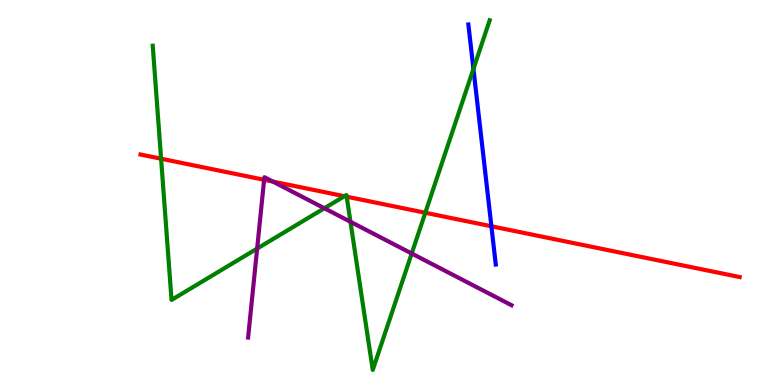[{'lines': ['blue', 'red'], 'intersections': [{'x': 6.34, 'y': 4.12}]}, {'lines': ['green', 'red'], 'intersections': [{'x': 2.08, 'y': 5.88}, {'x': 4.44, 'y': 4.9}, {'x': 4.47, 'y': 4.89}, {'x': 5.49, 'y': 4.47}]}, {'lines': ['purple', 'red'], 'intersections': [{'x': 3.41, 'y': 5.33}, {'x': 3.52, 'y': 5.28}]}, {'lines': ['blue', 'green'], 'intersections': [{'x': 6.11, 'y': 8.21}]}, {'lines': ['blue', 'purple'], 'intersections': []}, {'lines': ['green', 'purple'], 'intersections': [{'x': 3.32, 'y': 3.54}, {'x': 4.19, 'y': 4.59}, {'x': 4.52, 'y': 4.24}, {'x': 5.31, 'y': 3.42}]}]